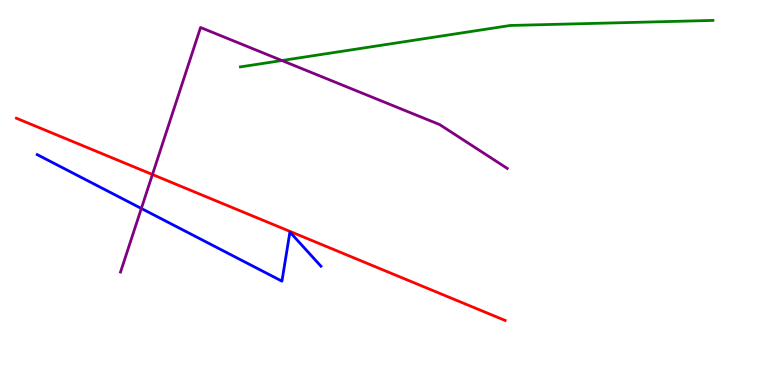[{'lines': ['blue', 'red'], 'intersections': []}, {'lines': ['green', 'red'], 'intersections': []}, {'lines': ['purple', 'red'], 'intersections': [{'x': 1.97, 'y': 5.47}]}, {'lines': ['blue', 'green'], 'intersections': []}, {'lines': ['blue', 'purple'], 'intersections': [{'x': 1.82, 'y': 4.59}]}, {'lines': ['green', 'purple'], 'intersections': [{'x': 3.64, 'y': 8.43}]}]